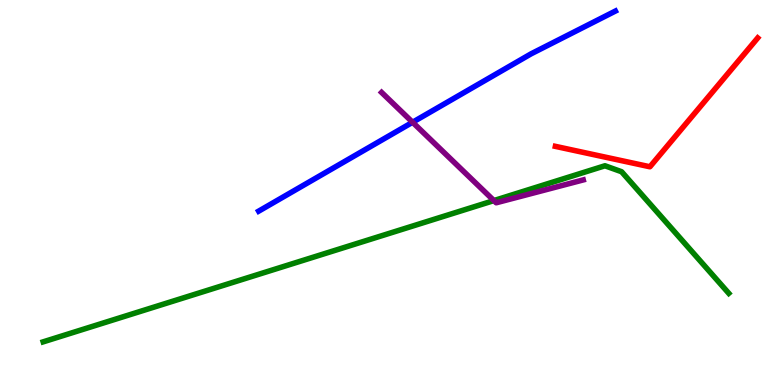[{'lines': ['blue', 'red'], 'intersections': []}, {'lines': ['green', 'red'], 'intersections': []}, {'lines': ['purple', 'red'], 'intersections': []}, {'lines': ['blue', 'green'], 'intersections': []}, {'lines': ['blue', 'purple'], 'intersections': [{'x': 5.32, 'y': 6.82}]}, {'lines': ['green', 'purple'], 'intersections': [{'x': 6.37, 'y': 4.79}]}]